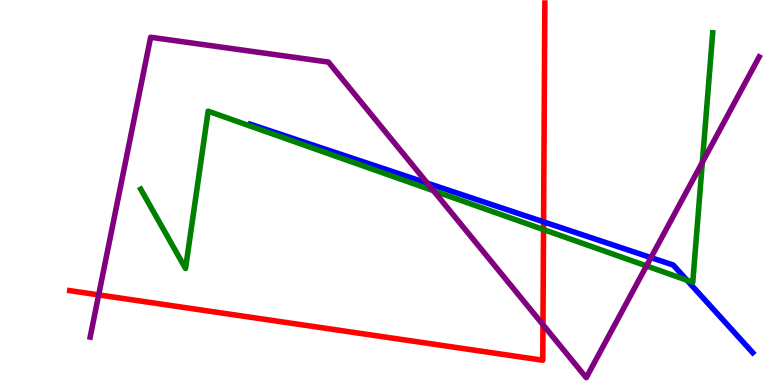[{'lines': ['blue', 'red'], 'intersections': [{'x': 7.01, 'y': 4.24}]}, {'lines': ['green', 'red'], 'intersections': [{'x': 7.01, 'y': 4.04}]}, {'lines': ['purple', 'red'], 'intersections': [{'x': 1.27, 'y': 2.34}, {'x': 7.01, 'y': 1.57}]}, {'lines': ['blue', 'green'], 'intersections': [{'x': 8.86, 'y': 2.72}]}, {'lines': ['blue', 'purple'], 'intersections': [{'x': 5.51, 'y': 5.24}, {'x': 8.4, 'y': 3.31}]}, {'lines': ['green', 'purple'], 'intersections': [{'x': 5.59, 'y': 5.05}, {'x': 8.34, 'y': 3.09}, {'x': 9.06, 'y': 5.78}]}]